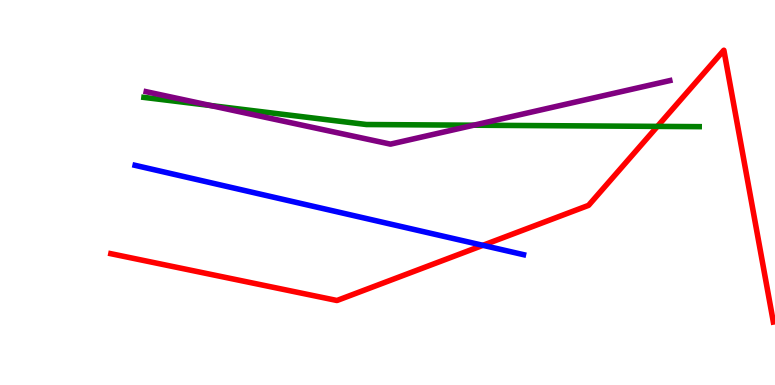[{'lines': ['blue', 'red'], 'intersections': [{'x': 6.23, 'y': 3.63}]}, {'lines': ['green', 'red'], 'intersections': [{'x': 8.48, 'y': 6.72}]}, {'lines': ['purple', 'red'], 'intersections': []}, {'lines': ['blue', 'green'], 'intersections': []}, {'lines': ['blue', 'purple'], 'intersections': []}, {'lines': ['green', 'purple'], 'intersections': [{'x': 2.72, 'y': 7.26}, {'x': 6.11, 'y': 6.75}]}]